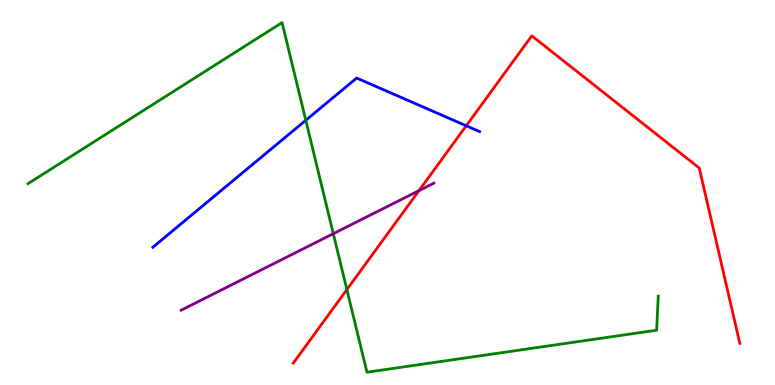[{'lines': ['blue', 'red'], 'intersections': [{'x': 6.02, 'y': 6.73}]}, {'lines': ['green', 'red'], 'intersections': [{'x': 4.48, 'y': 2.48}]}, {'lines': ['purple', 'red'], 'intersections': [{'x': 5.41, 'y': 5.05}]}, {'lines': ['blue', 'green'], 'intersections': [{'x': 3.95, 'y': 6.88}]}, {'lines': ['blue', 'purple'], 'intersections': []}, {'lines': ['green', 'purple'], 'intersections': [{'x': 4.3, 'y': 3.93}]}]